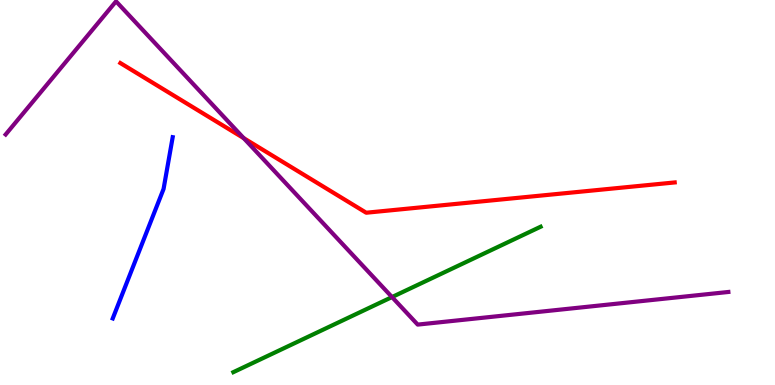[{'lines': ['blue', 'red'], 'intersections': []}, {'lines': ['green', 'red'], 'intersections': []}, {'lines': ['purple', 'red'], 'intersections': [{'x': 3.14, 'y': 6.41}]}, {'lines': ['blue', 'green'], 'intersections': []}, {'lines': ['blue', 'purple'], 'intersections': []}, {'lines': ['green', 'purple'], 'intersections': [{'x': 5.06, 'y': 2.28}]}]